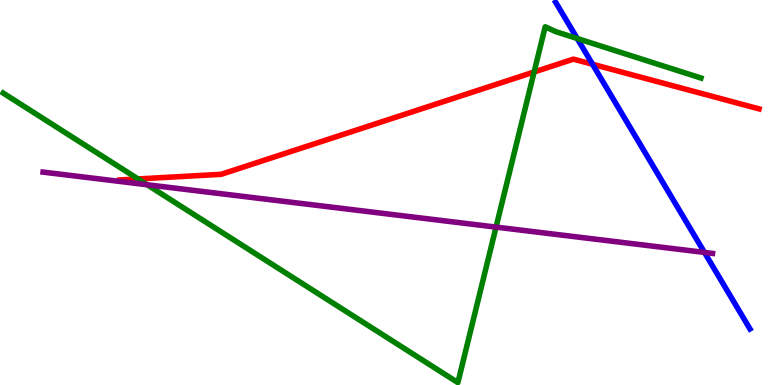[{'lines': ['blue', 'red'], 'intersections': [{'x': 7.65, 'y': 8.33}]}, {'lines': ['green', 'red'], 'intersections': [{'x': 1.78, 'y': 5.35}, {'x': 6.89, 'y': 8.13}]}, {'lines': ['purple', 'red'], 'intersections': []}, {'lines': ['blue', 'green'], 'intersections': [{'x': 7.45, 'y': 9.0}]}, {'lines': ['blue', 'purple'], 'intersections': [{'x': 9.09, 'y': 3.44}]}, {'lines': ['green', 'purple'], 'intersections': [{'x': 1.9, 'y': 5.2}, {'x': 6.4, 'y': 4.1}]}]